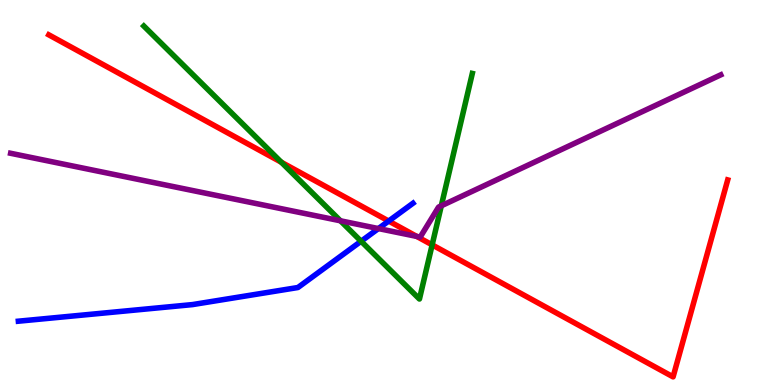[{'lines': ['blue', 'red'], 'intersections': [{'x': 5.02, 'y': 4.26}]}, {'lines': ['green', 'red'], 'intersections': [{'x': 3.63, 'y': 5.79}, {'x': 5.58, 'y': 3.64}]}, {'lines': ['purple', 'red'], 'intersections': [{'x': 5.38, 'y': 3.86}]}, {'lines': ['blue', 'green'], 'intersections': [{'x': 4.66, 'y': 3.73}]}, {'lines': ['blue', 'purple'], 'intersections': [{'x': 4.88, 'y': 4.06}]}, {'lines': ['green', 'purple'], 'intersections': [{'x': 4.39, 'y': 4.26}, {'x': 5.69, 'y': 4.65}]}]